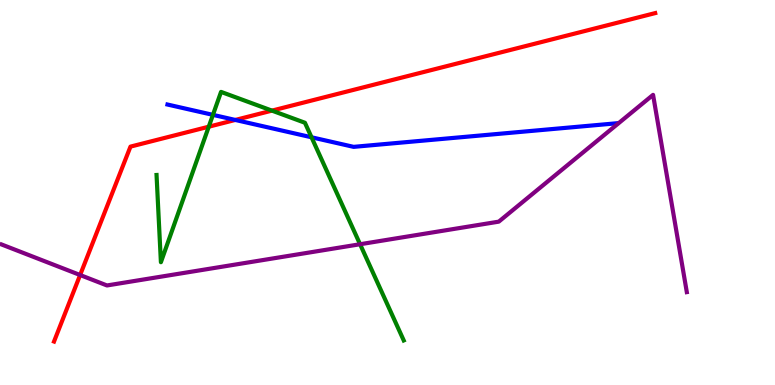[{'lines': ['blue', 'red'], 'intersections': [{'x': 3.04, 'y': 6.88}]}, {'lines': ['green', 'red'], 'intersections': [{'x': 2.69, 'y': 6.71}, {'x': 3.51, 'y': 7.13}]}, {'lines': ['purple', 'red'], 'intersections': [{'x': 1.03, 'y': 2.86}]}, {'lines': ['blue', 'green'], 'intersections': [{'x': 2.75, 'y': 7.02}, {'x': 4.02, 'y': 6.43}]}, {'lines': ['blue', 'purple'], 'intersections': []}, {'lines': ['green', 'purple'], 'intersections': [{'x': 4.65, 'y': 3.66}]}]